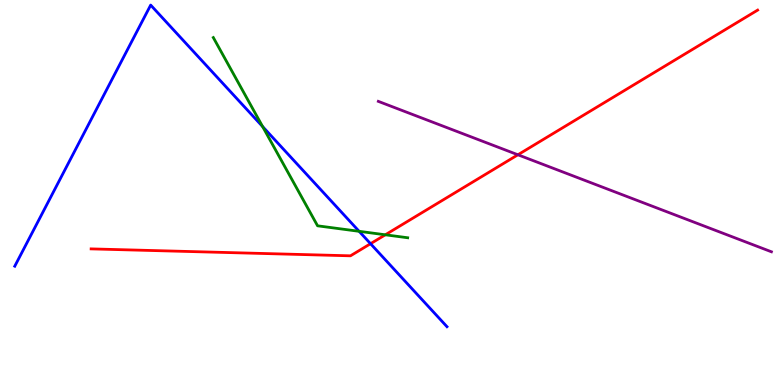[{'lines': ['blue', 'red'], 'intersections': [{'x': 4.78, 'y': 3.67}]}, {'lines': ['green', 'red'], 'intersections': [{'x': 4.97, 'y': 3.9}]}, {'lines': ['purple', 'red'], 'intersections': [{'x': 6.68, 'y': 5.98}]}, {'lines': ['blue', 'green'], 'intersections': [{'x': 3.39, 'y': 6.71}, {'x': 4.63, 'y': 3.99}]}, {'lines': ['blue', 'purple'], 'intersections': []}, {'lines': ['green', 'purple'], 'intersections': []}]